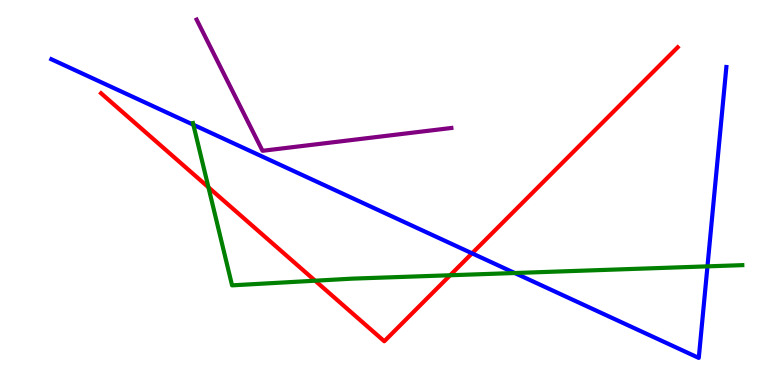[{'lines': ['blue', 'red'], 'intersections': [{'x': 6.09, 'y': 3.42}]}, {'lines': ['green', 'red'], 'intersections': [{'x': 2.69, 'y': 5.14}, {'x': 4.07, 'y': 2.71}, {'x': 5.81, 'y': 2.85}]}, {'lines': ['purple', 'red'], 'intersections': []}, {'lines': ['blue', 'green'], 'intersections': [{'x': 2.5, 'y': 6.76}, {'x': 6.64, 'y': 2.91}, {'x': 9.13, 'y': 3.08}]}, {'lines': ['blue', 'purple'], 'intersections': []}, {'lines': ['green', 'purple'], 'intersections': []}]